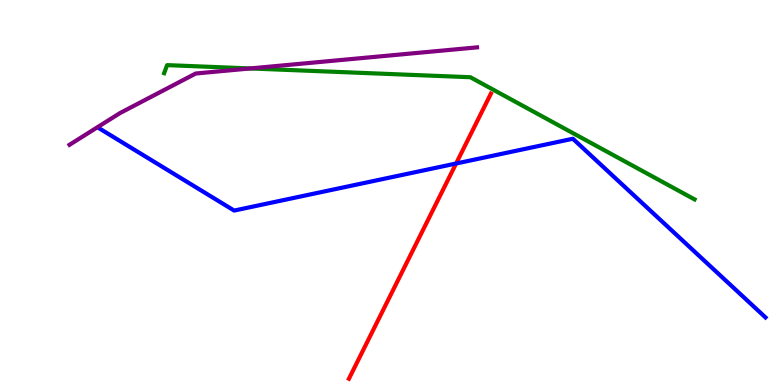[{'lines': ['blue', 'red'], 'intersections': [{'x': 5.89, 'y': 5.75}]}, {'lines': ['green', 'red'], 'intersections': []}, {'lines': ['purple', 'red'], 'intersections': []}, {'lines': ['blue', 'green'], 'intersections': []}, {'lines': ['blue', 'purple'], 'intersections': []}, {'lines': ['green', 'purple'], 'intersections': [{'x': 3.23, 'y': 8.22}]}]